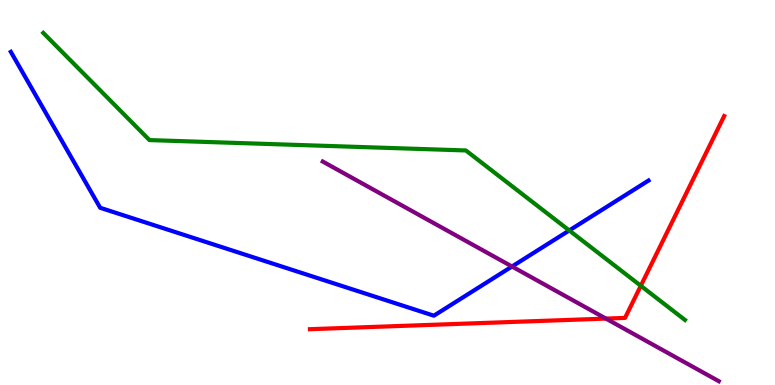[{'lines': ['blue', 'red'], 'intersections': []}, {'lines': ['green', 'red'], 'intersections': [{'x': 8.27, 'y': 2.58}]}, {'lines': ['purple', 'red'], 'intersections': [{'x': 7.82, 'y': 1.72}]}, {'lines': ['blue', 'green'], 'intersections': [{'x': 7.35, 'y': 4.01}]}, {'lines': ['blue', 'purple'], 'intersections': [{'x': 6.61, 'y': 3.08}]}, {'lines': ['green', 'purple'], 'intersections': []}]